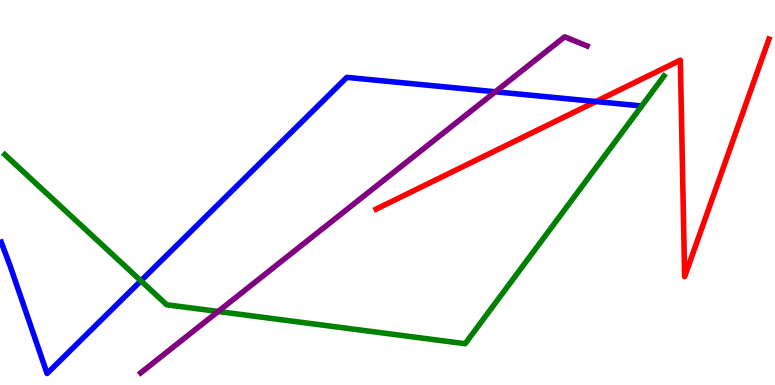[{'lines': ['blue', 'red'], 'intersections': [{'x': 7.69, 'y': 7.36}]}, {'lines': ['green', 'red'], 'intersections': []}, {'lines': ['purple', 'red'], 'intersections': []}, {'lines': ['blue', 'green'], 'intersections': [{'x': 1.82, 'y': 2.71}]}, {'lines': ['blue', 'purple'], 'intersections': [{'x': 6.39, 'y': 7.62}]}, {'lines': ['green', 'purple'], 'intersections': [{'x': 2.81, 'y': 1.91}]}]